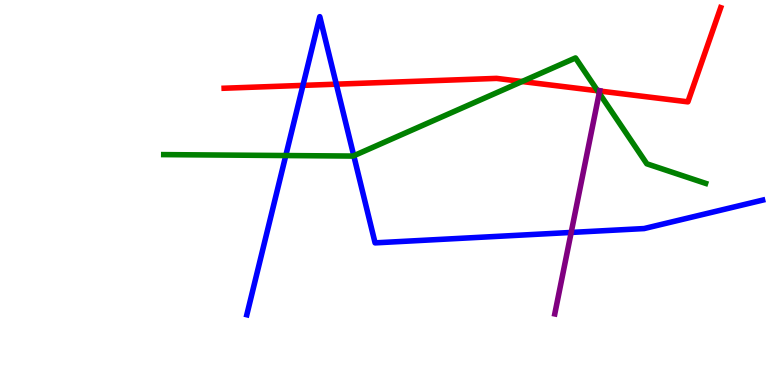[{'lines': ['blue', 'red'], 'intersections': [{'x': 3.91, 'y': 7.78}, {'x': 4.34, 'y': 7.81}]}, {'lines': ['green', 'red'], 'intersections': [{'x': 6.74, 'y': 7.88}, {'x': 7.71, 'y': 7.64}]}, {'lines': ['purple', 'red'], 'intersections': [{'x': 7.74, 'y': 7.64}]}, {'lines': ['blue', 'green'], 'intersections': [{'x': 3.69, 'y': 5.96}, {'x': 4.56, 'y': 5.96}]}, {'lines': ['blue', 'purple'], 'intersections': [{'x': 7.37, 'y': 3.96}]}, {'lines': ['green', 'purple'], 'intersections': [{'x': 7.73, 'y': 7.58}]}]